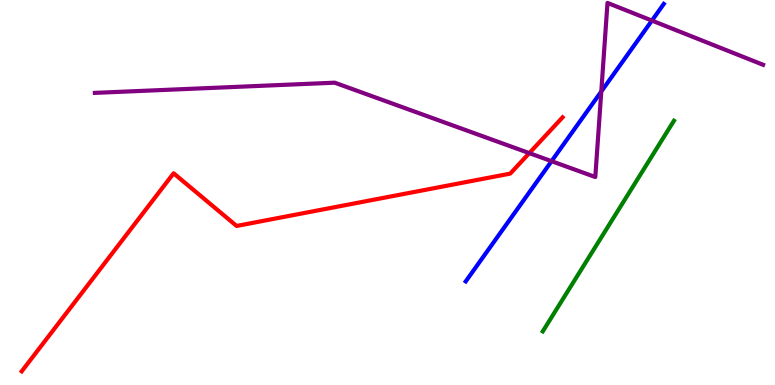[{'lines': ['blue', 'red'], 'intersections': []}, {'lines': ['green', 'red'], 'intersections': []}, {'lines': ['purple', 'red'], 'intersections': [{'x': 6.83, 'y': 6.02}]}, {'lines': ['blue', 'green'], 'intersections': []}, {'lines': ['blue', 'purple'], 'intersections': [{'x': 7.12, 'y': 5.81}, {'x': 7.76, 'y': 7.62}, {'x': 8.41, 'y': 9.47}]}, {'lines': ['green', 'purple'], 'intersections': []}]